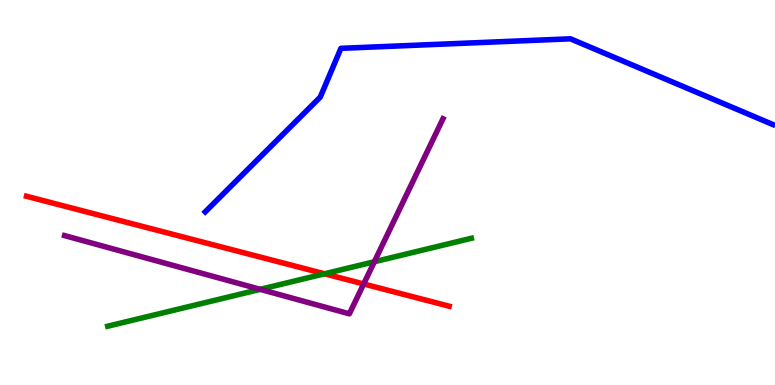[{'lines': ['blue', 'red'], 'intersections': []}, {'lines': ['green', 'red'], 'intersections': [{'x': 4.19, 'y': 2.89}]}, {'lines': ['purple', 'red'], 'intersections': [{'x': 4.69, 'y': 2.62}]}, {'lines': ['blue', 'green'], 'intersections': []}, {'lines': ['blue', 'purple'], 'intersections': []}, {'lines': ['green', 'purple'], 'intersections': [{'x': 3.36, 'y': 2.48}, {'x': 4.83, 'y': 3.2}]}]